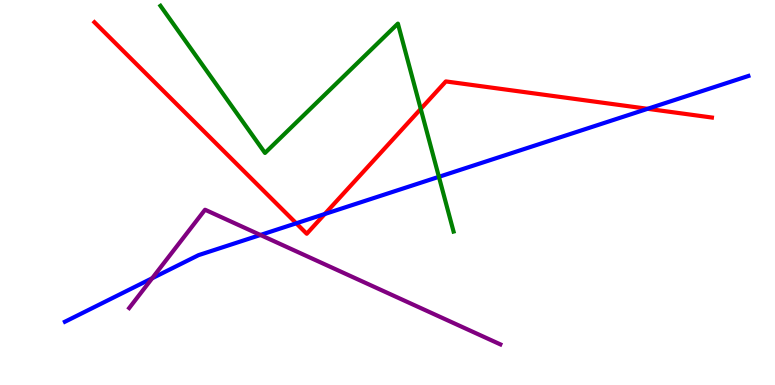[{'lines': ['blue', 'red'], 'intersections': [{'x': 3.82, 'y': 4.2}, {'x': 4.19, 'y': 4.44}, {'x': 8.36, 'y': 7.17}]}, {'lines': ['green', 'red'], 'intersections': [{'x': 5.43, 'y': 7.17}]}, {'lines': ['purple', 'red'], 'intersections': []}, {'lines': ['blue', 'green'], 'intersections': [{'x': 5.66, 'y': 5.41}]}, {'lines': ['blue', 'purple'], 'intersections': [{'x': 1.96, 'y': 2.77}, {'x': 3.36, 'y': 3.9}]}, {'lines': ['green', 'purple'], 'intersections': []}]